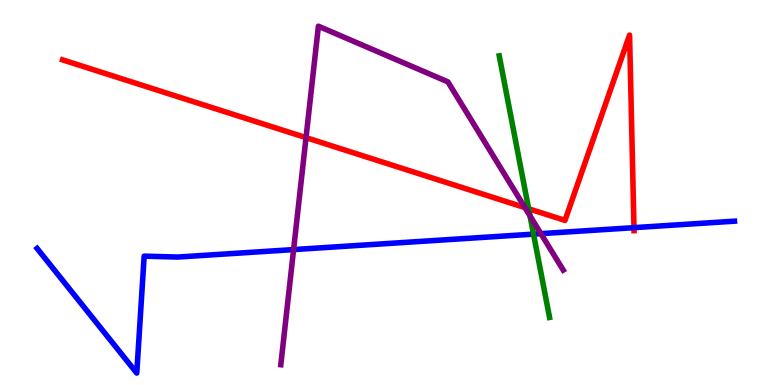[{'lines': ['blue', 'red'], 'intersections': [{'x': 8.18, 'y': 4.09}]}, {'lines': ['green', 'red'], 'intersections': [{'x': 6.82, 'y': 4.58}]}, {'lines': ['purple', 'red'], 'intersections': [{'x': 3.95, 'y': 6.42}, {'x': 6.77, 'y': 4.61}]}, {'lines': ['blue', 'green'], 'intersections': [{'x': 6.88, 'y': 3.92}]}, {'lines': ['blue', 'purple'], 'intersections': [{'x': 3.79, 'y': 3.52}, {'x': 6.98, 'y': 3.93}]}, {'lines': ['green', 'purple'], 'intersections': [{'x': 6.84, 'y': 4.39}]}]